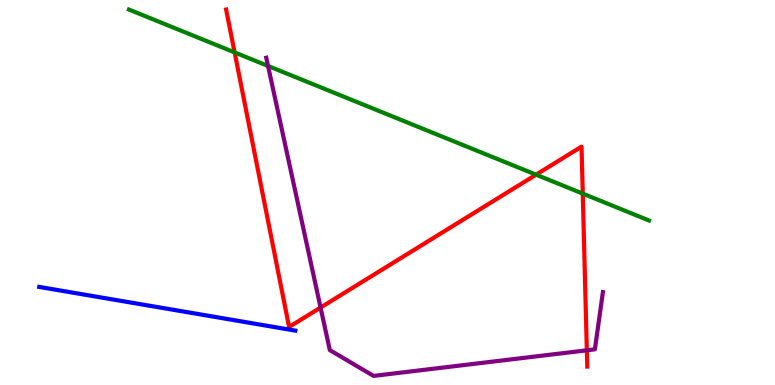[{'lines': ['blue', 'red'], 'intersections': []}, {'lines': ['green', 'red'], 'intersections': [{'x': 3.03, 'y': 8.64}, {'x': 6.92, 'y': 5.46}, {'x': 7.52, 'y': 4.97}]}, {'lines': ['purple', 'red'], 'intersections': [{'x': 4.14, 'y': 2.01}, {'x': 7.57, 'y': 0.901}]}, {'lines': ['blue', 'green'], 'intersections': []}, {'lines': ['blue', 'purple'], 'intersections': []}, {'lines': ['green', 'purple'], 'intersections': [{'x': 3.46, 'y': 8.29}]}]